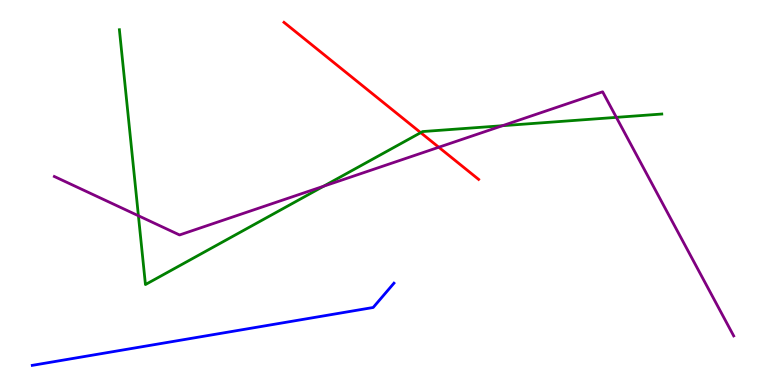[{'lines': ['blue', 'red'], 'intersections': []}, {'lines': ['green', 'red'], 'intersections': [{'x': 5.43, 'y': 6.55}]}, {'lines': ['purple', 'red'], 'intersections': [{'x': 5.66, 'y': 6.18}]}, {'lines': ['blue', 'green'], 'intersections': []}, {'lines': ['blue', 'purple'], 'intersections': []}, {'lines': ['green', 'purple'], 'intersections': [{'x': 1.79, 'y': 4.4}, {'x': 4.18, 'y': 5.16}, {'x': 6.48, 'y': 6.73}, {'x': 7.95, 'y': 6.95}]}]